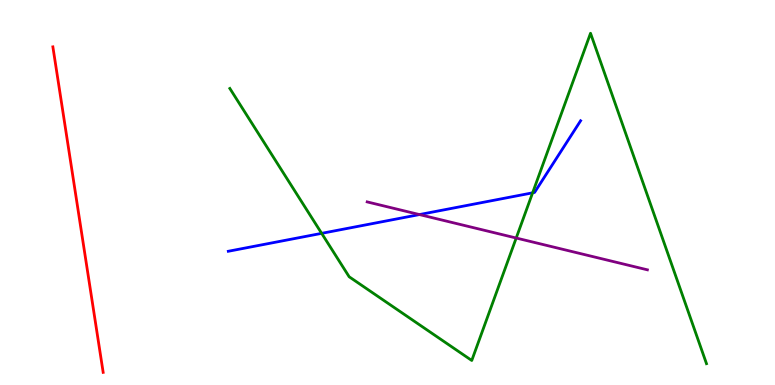[{'lines': ['blue', 'red'], 'intersections': []}, {'lines': ['green', 'red'], 'intersections': []}, {'lines': ['purple', 'red'], 'intersections': []}, {'lines': ['blue', 'green'], 'intersections': [{'x': 4.15, 'y': 3.94}, {'x': 6.87, 'y': 4.99}]}, {'lines': ['blue', 'purple'], 'intersections': [{'x': 5.41, 'y': 4.43}]}, {'lines': ['green', 'purple'], 'intersections': [{'x': 6.66, 'y': 3.82}]}]